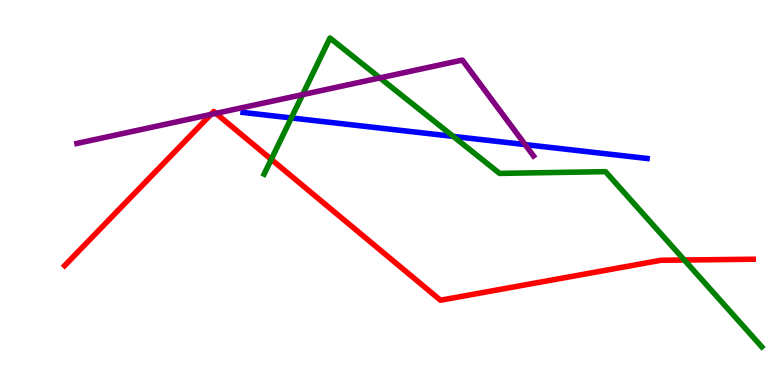[{'lines': ['blue', 'red'], 'intersections': []}, {'lines': ['green', 'red'], 'intersections': [{'x': 3.5, 'y': 5.86}, {'x': 8.83, 'y': 3.25}]}, {'lines': ['purple', 'red'], 'intersections': [{'x': 2.72, 'y': 7.03}, {'x': 2.79, 'y': 7.06}]}, {'lines': ['blue', 'green'], 'intersections': [{'x': 3.76, 'y': 6.94}, {'x': 5.85, 'y': 6.46}]}, {'lines': ['blue', 'purple'], 'intersections': [{'x': 6.78, 'y': 6.24}]}, {'lines': ['green', 'purple'], 'intersections': [{'x': 3.9, 'y': 7.54}, {'x': 4.9, 'y': 7.98}]}]